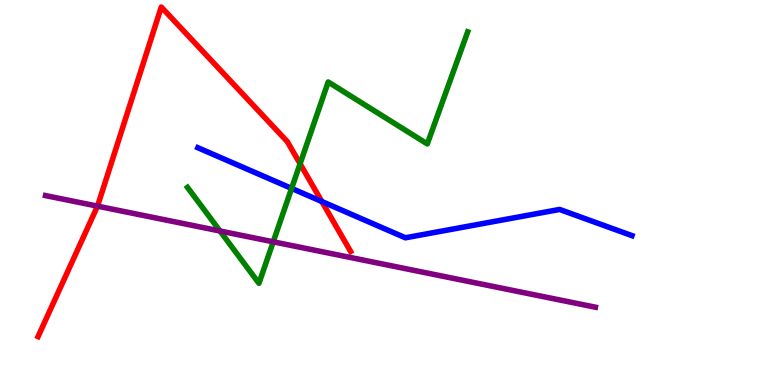[{'lines': ['blue', 'red'], 'intersections': [{'x': 4.15, 'y': 4.77}]}, {'lines': ['green', 'red'], 'intersections': [{'x': 3.87, 'y': 5.75}]}, {'lines': ['purple', 'red'], 'intersections': [{'x': 1.26, 'y': 4.65}]}, {'lines': ['blue', 'green'], 'intersections': [{'x': 3.76, 'y': 5.11}]}, {'lines': ['blue', 'purple'], 'intersections': []}, {'lines': ['green', 'purple'], 'intersections': [{'x': 2.84, 'y': 4.0}, {'x': 3.53, 'y': 3.72}]}]